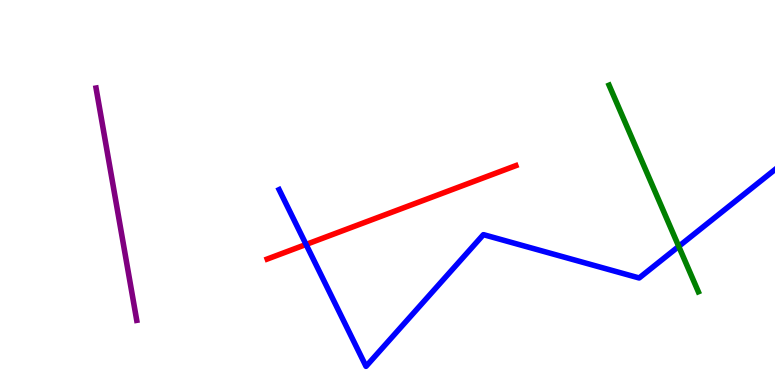[{'lines': ['blue', 'red'], 'intersections': [{'x': 3.95, 'y': 3.65}]}, {'lines': ['green', 'red'], 'intersections': []}, {'lines': ['purple', 'red'], 'intersections': []}, {'lines': ['blue', 'green'], 'intersections': [{'x': 8.76, 'y': 3.6}]}, {'lines': ['blue', 'purple'], 'intersections': []}, {'lines': ['green', 'purple'], 'intersections': []}]